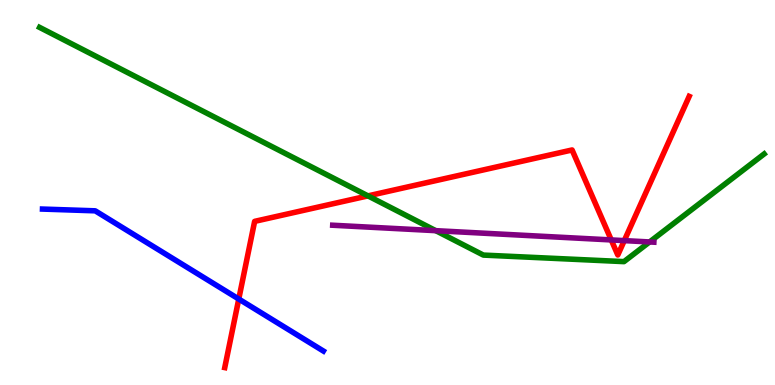[{'lines': ['blue', 'red'], 'intersections': [{'x': 3.08, 'y': 2.23}]}, {'lines': ['green', 'red'], 'intersections': [{'x': 4.75, 'y': 4.91}]}, {'lines': ['purple', 'red'], 'intersections': [{'x': 7.89, 'y': 3.77}, {'x': 8.06, 'y': 3.75}]}, {'lines': ['blue', 'green'], 'intersections': []}, {'lines': ['blue', 'purple'], 'intersections': []}, {'lines': ['green', 'purple'], 'intersections': [{'x': 5.62, 'y': 4.01}, {'x': 8.38, 'y': 3.72}]}]